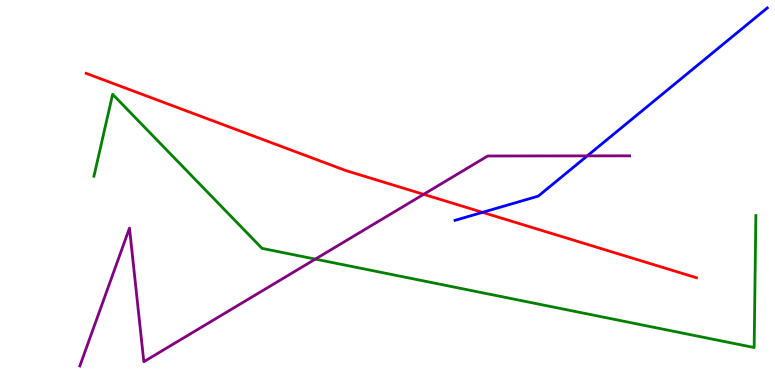[{'lines': ['blue', 'red'], 'intersections': [{'x': 6.23, 'y': 4.48}]}, {'lines': ['green', 'red'], 'intersections': []}, {'lines': ['purple', 'red'], 'intersections': [{'x': 5.47, 'y': 4.95}]}, {'lines': ['blue', 'green'], 'intersections': []}, {'lines': ['blue', 'purple'], 'intersections': [{'x': 7.58, 'y': 5.95}]}, {'lines': ['green', 'purple'], 'intersections': [{'x': 4.07, 'y': 3.27}]}]